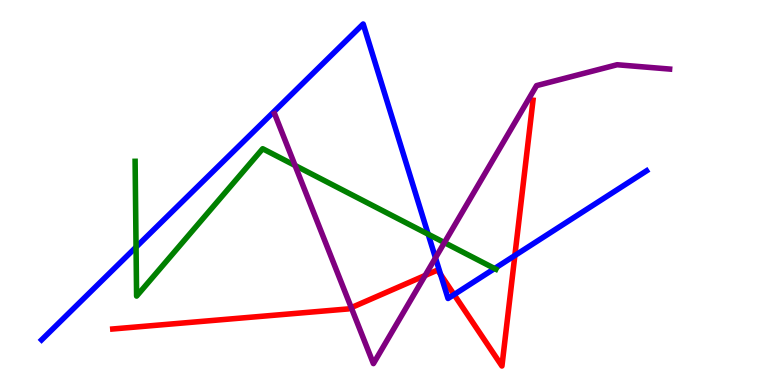[{'lines': ['blue', 'red'], 'intersections': [{'x': 5.69, 'y': 2.87}, {'x': 5.86, 'y': 2.35}, {'x': 6.64, 'y': 3.36}]}, {'lines': ['green', 'red'], 'intersections': []}, {'lines': ['purple', 'red'], 'intersections': [{'x': 4.53, 'y': 2.01}, {'x': 5.49, 'y': 2.84}]}, {'lines': ['blue', 'green'], 'intersections': [{'x': 1.76, 'y': 3.58}, {'x': 5.52, 'y': 3.92}, {'x': 6.38, 'y': 3.03}]}, {'lines': ['blue', 'purple'], 'intersections': [{'x': 5.62, 'y': 3.3}]}, {'lines': ['green', 'purple'], 'intersections': [{'x': 3.81, 'y': 5.7}, {'x': 5.73, 'y': 3.7}]}]